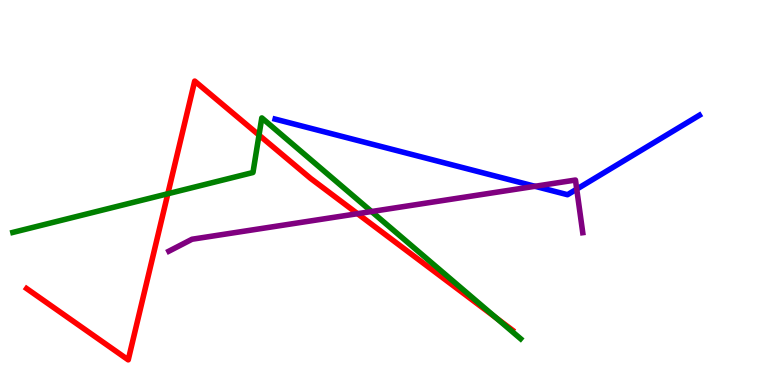[{'lines': ['blue', 'red'], 'intersections': []}, {'lines': ['green', 'red'], 'intersections': [{'x': 2.17, 'y': 4.97}, {'x': 3.34, 'y': 6.49}, {'x': 6.4, 'y': 1.74}]}, {'lines': ['purple', 'red'], 'intersections': [{'x': 4.61, 'y': 4.45}]}, {'lines': ['blue', 'green'], 'intersections': []}, {'lines': ['blue', 'purple'], 'intersections': [{'x': 6.9, 'y': 5.16}, {'x': 7.44, 'y': 5.09}]}, {'lines': ['green', 'purple'], 'intersections': [{'x': 4.79, 'y': 4.51}]}]